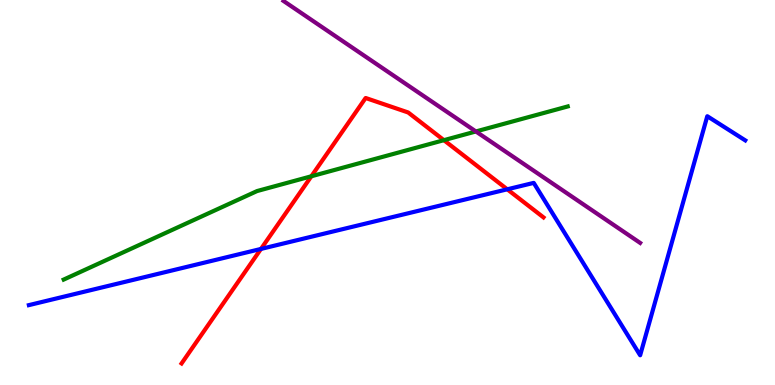[{'lines': ['blue', 'red'], 'intersections': [{'x': 3.37, 'y': 3.53}, {'x': 6.55, 'y': 5.08}]}, {'lines': ['green', 'red'], 'intersections': [{'x': 4.02, 'y': 5.42}, {'x': 5.73, 'y': 6.36}]}, {'lines': ['purple', 'red'], 'intersections': []}, {'lines': ['blue', 'green'], 'intersections': []}, {'lines': ['blue', 'purple'], 'intersections': []}, {'lines': ['green', 'purple'], 'intersections': [{'x': 6.14, 'y': 6.59}]}]